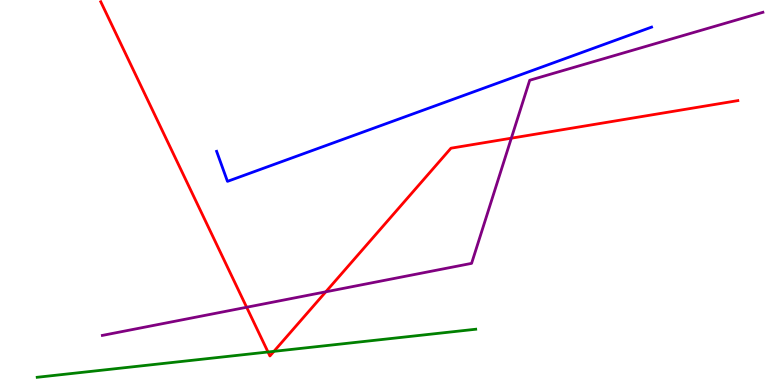[{'lines': ['blue', 'red'], 'intersections': []}, {'lines': ['green', 'red'], 'intersections': [{'x': 3.46, 'y': 0.857}, {'x': 3.53, 'y': 0.874}]}, {'lines': ['purple', 'red'], 'intersections': [{'x': 3.18, 'y': 2.02}, {'x': 4.2, 'y': 2.42}, {'x': 6.6, 'y': 6.41}]}, {'lines': ['blue', 'green'], 'intersections': []}, {'lines': ['blue', 'purple'], 'intersections': []}, {'lines': ['green', 'purple'], 'intersections': []}]